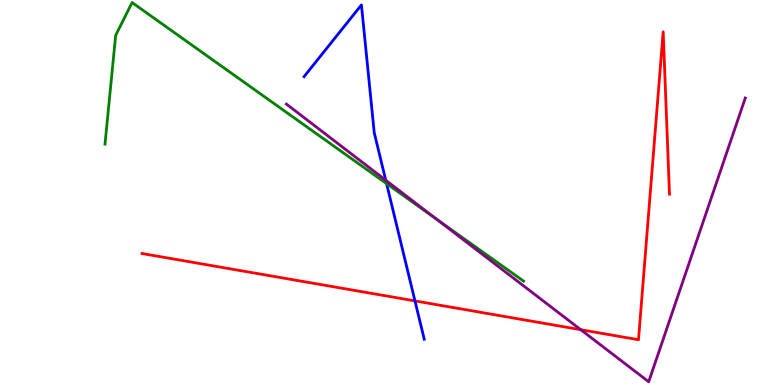[{'lines': ['blue', 'red'], 'intersections': [{'x': 5.35, 'y': 2.18}]}, {'lines': ['green', 'red'], 'intersections': []}, {'lines': ['purple', 'red'], 'intersections': [{'x': 7.49, 'y': 1.44}]}, {'lines': ['blue', 'green'], 'intersections': [{'x': 4.99, 'y': 5.23}]}, {'lines': ['blue', 'purple'], 'intersections': [{'x': 4.98, 'y': 5.32}]}, {'lines': ['green', 'purple'], 'intersections': [{'x': 5.63, 'y': 4.3}]}]